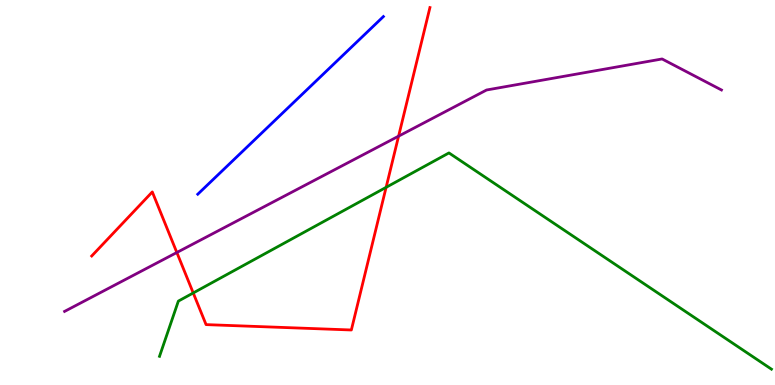[{'lines': ['blue', 'red'], 'intersections': []}, {'lines': ['green', 'red'], 'intersections': [{'x': 2.49, 'y': 2.39}, {'x': 4.98, 'y': 5.13}]}, {'lines': ['purple', 'red'], 'intersections': [{'x': 2.28, 'y': 3.44}, {'x': 5.14, 'y': 6.46}]}, {'lines': ['blue', 'green'], 'intersections': []}, {'lines': ['blue', 'purple'], 'intersections': []}, {'lines': ['green', 'purple'], 'intersections': []}]